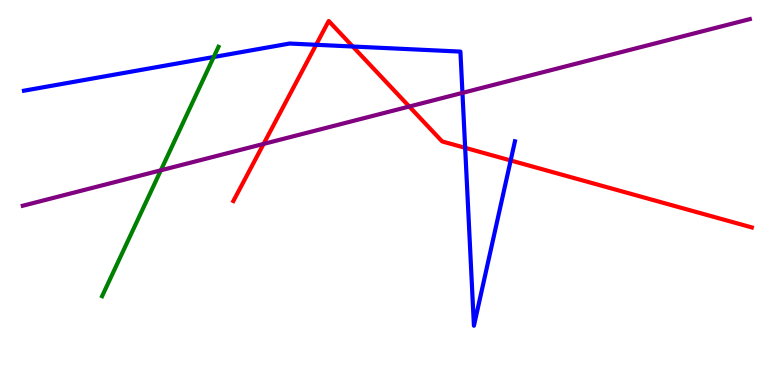[{'lines': ['blue', 'red'], 'intersections': [{'x': 4.08, 'y': 8.84}, {'x': 4.55, 'y': 8.79}, {'x': 6.0, 'y': 6.16}, {'x': 6.59, 'y': 5.83}]}, {'lines': ['green', 'red'], 'intersections': []}, {'lines': ['purple', 'red'], 'intersections': [{'x': 3.4, 'y': 6.26}, {'x': 5.28, 'y': 7.23}]}, {'lines': ['blue', 'green'], 'intersections': [{'x': 2.76, 'y': 8.52}]}, {'lines': ['blue', 'purple'], 'intersections': [{'x': 5.97, 'y': 7.59}]}, {'lines': ['green', 'purple'], 'intersections': [{'x': 2.08, 'y': 5.58}]}]